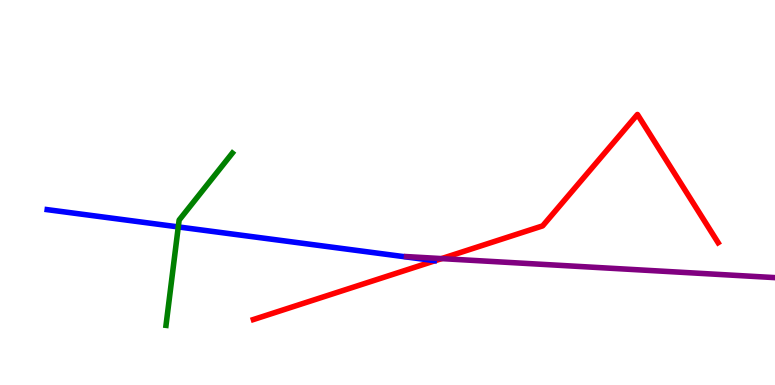[{'lines': ['blue', 'red'], 'intersections': []}, {'lines': ['green', 'red'], 'intersections': []}, {'lines': ['purple', 'red'], 'intersections': [{'x': 5.7, 'y': 3.28}]}, {'lines': ['blue', 'green'], 'intersections': [{'x': 2.3, 'y': 4.11}]}, {'lines': ['blue', 'purple'], 'intersections': []}, {'lines': ['green', 'purple'], 'intersections': []}]